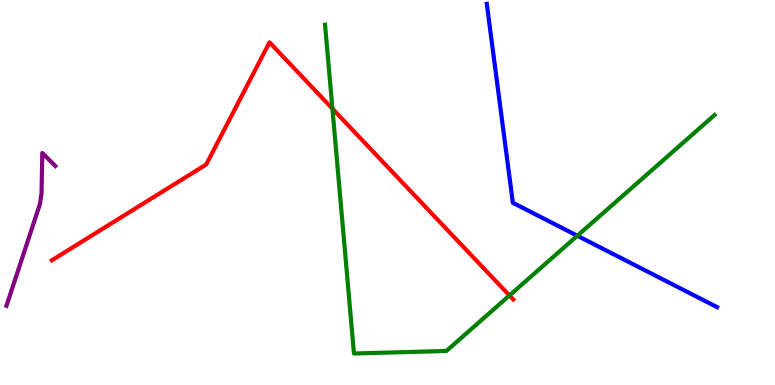[{'lines': ['blue', 'red'], 'intersections': []}, {'lines': ['green', 'red'], 'intersections': [{'x': 4.29, 'y': 7.18}, {'x': 6.57, 'y': 2.33}]}, {'lines': ['purple', 'red'], 'intersections': []}, {'lines': ['blue', 'green'], 'intersections': [{'x': 7.45, 'y': 3.88}]}, {'lines': ['blue', 'purple'], 'intersections': []}, {'lines': ['green', 'purple'], 'intersections': []}]